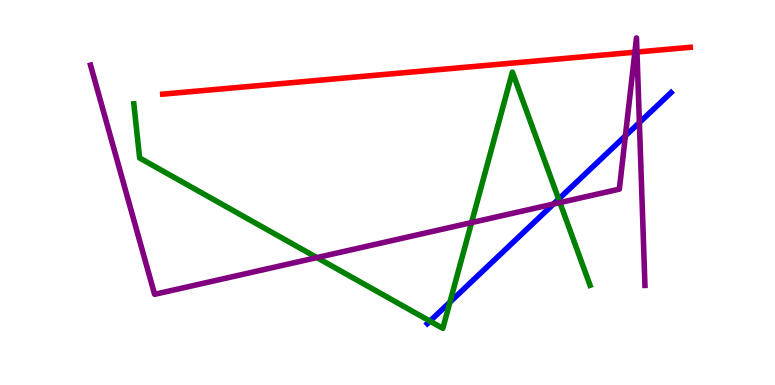[{'lines': ['blue', 'red'], 'intersections': []}, {'lines': ['green', 'red'], 'intersections': []}, {'lines': ['purple', 'red'], 'intersections': [{'x': 8.19, 'y': 8.64}, {'x': 8.22, 'y': 8.65}]}, {'lines': ['blue', 'green'], 'intersections': [{'x': 5.55, 'y': 1.66}, {'x': 5.81, 'y': 2.15}, {'x': 7.21, 'y': 4.83}]}, {'lines': ['blue', 'purple'], 'intersections': [{'x': 7.14, 'y': 4.7}, {'x': 8.07, 'y': 6.47}, {'x': 8.25, 'y': 6.82}]}, {'lines': ['green', 'purple'], 'intersections': [{'x': 4.09, 'y': 3.31}, {'x': 6.08, 'y': 4.22}, {'x': 7.22, 'y': 4.74}]}]